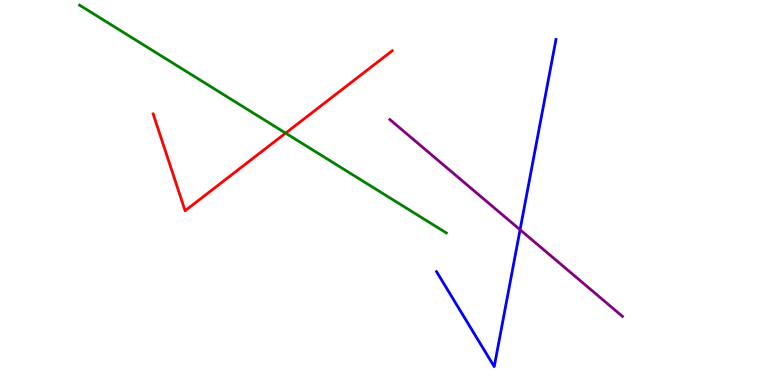[{'lines': ['blue', 'red'], 'intersections': []}, {'lines': ['green', 'red'], 'intersections': [{'x': 3.69, 'y': 6.54}]}, {'lines': ['purple', 'red'], 'intersections': []}, {'lines': ['blue', 'green'], 'intersections': []}, {'lines': ['blue', 'purple'], 'intersections': [{'x': 6.71, 'y': 4.03}]}, {'lines': ['green', 'purple'], 'intersections': []}]